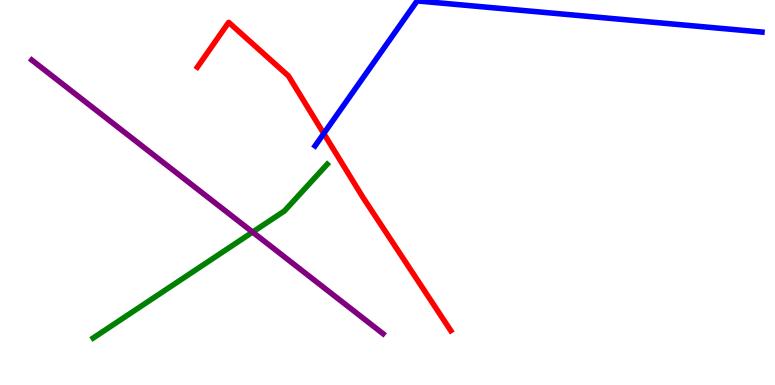[{'lines': ['blue', 'red'], 'intersections': [{'x': 4.18, 'y': 6.53}]}, {'lines': ['green', 'red'], 'intersections': []}, {'lines': ['purple', 'red'], 'intersections': []}, {'lines': ['blue', 'green'], 'intersections': []}, {'lines': ['blue', 'purple'], 'intersections': []}, {'lines': ['green', 'purple'], 'intersections': [{'x': 3.26, 'y': 3.97}]}]